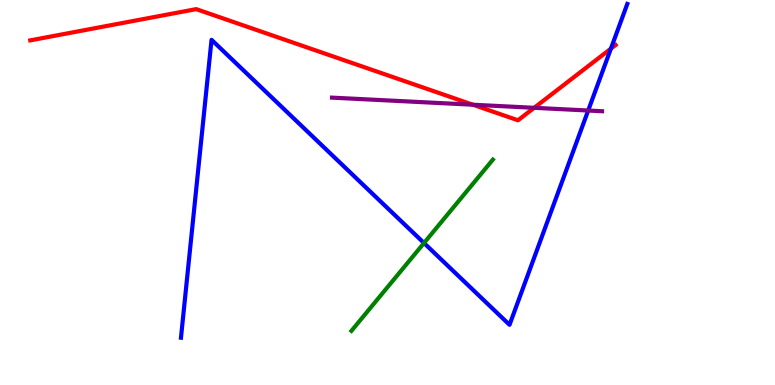[{'lines': ['blue', 'red'], 'intersections': [{'x': 7.88, 'y': 8.74}]}, {'lines': ['green', 'red'], 'intersections': []}, {'lines': ['purple', 'red'], 'intersections': [{'x': 6.1, 'y': 7.28}, {'x': 6.89, 'y': 7.2}]}, {'lines': ['blue', 'green'], 'intersections': [{'x': 5.47, 'y': 3.69}]}, {'lines': ['blue', 'purple'], 'intersections': [{'x': 7.59, 'y': 7.13}]}, {'lines': ['green', 'purple'], 'intersections': []}]